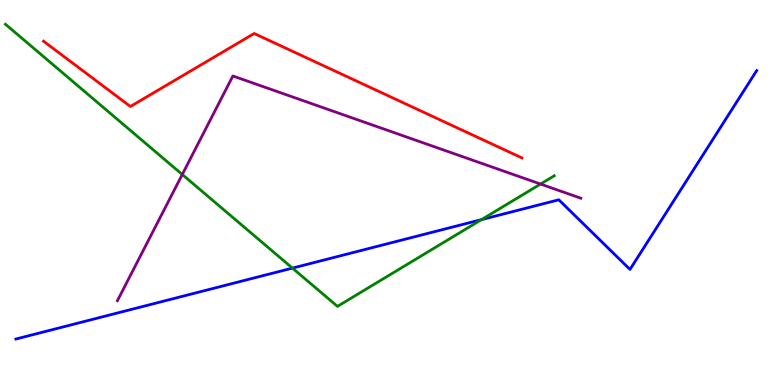[{'lines': ['blue', 'red'], 'intersections': []}, {'lines': ['green', 'red'], 'intersections': []}, {'lines': ['purple', 'red'], 'intersections': []}, {'lines': ['blue', 'green'], 'intersections': [{'x': 3.77, 'y': 3.04}, {'x': 6.21, 'y': 4.3}]}, {'lines': ['blue', 'purple'], 'intersections': []}, {'lines': ['green', 'purple'], 'intersections': [{'x': 2.35, 'y': 5.47}, {'x': 6.97, 'y': 5.22}]}]